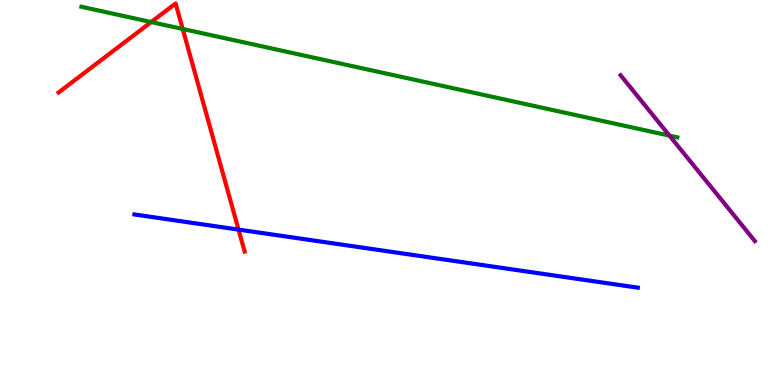[{'lines': ['blue', 'red'], 'intersections': [{'x': 3.08, 'y': 4.04}]}, {'lines': ['green', 'red'], 'intersections': [{'x': 1.95, 'y': 9.43}, {'x': 2.36, 'y': 9.25}]}, {'lines': ['purple', 'red'], 'intersections': []}, {'lines': ['blue', 'green'], 'intersections': []}, {'lines': ['blue', 'purple'], 'intersections': []}, {'lines': ['green', 'purple'], 'intersections': [{'x': 8.64, 'y': 6.48}]}]